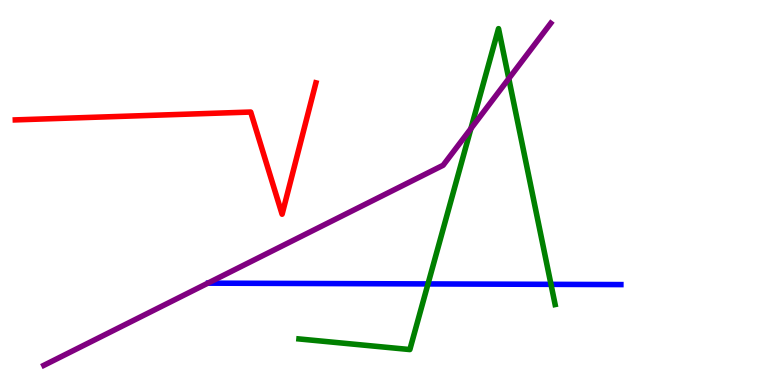[{'lines': ['blue', 'red'], 'intersections': []}, {'lines': ['green', 'red'], 'intersections': []}, {'lines': ['purple', 'red'], 'intersections': []}, {'lines': ['blue', 'green'], 'intersections': [{'x': 5.52, 'y': 2.63}, {'x': 7.11, 'y': 2.61}]}, {'lines': ['blue', 'purple'], 'intersections': []}, {'lines': ['green', 'purple'], 'intersections': [{'x': 6.08, 'y': 6.66}, {'x': 6.56, 'y': 7.96}]}]